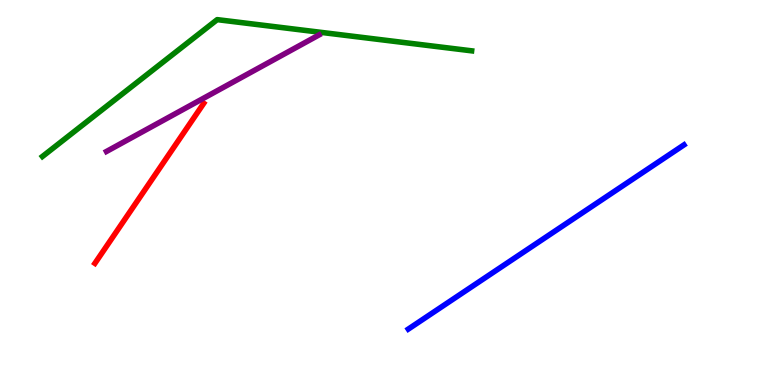[{'lines': ['blue', 'red'], 'intersections': []}, {'lines': ['green', 'red'], 'intersections': []}, {'lines': ['purple', 'red'], 'intersections': []}, {'lines': ['blue', 'green'], 'intersections': []}, {'lines': ['blue', 'purple'], 'intersections': []}, {'lines': ['green', 'purple'], 'intersections': []}]